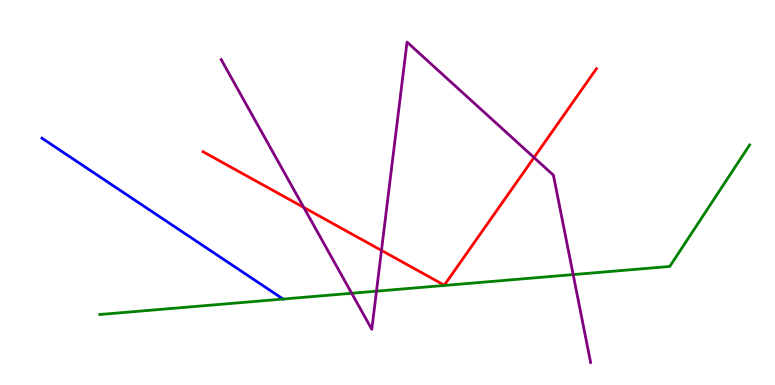[{'lines': ['blue', 'red'], 'intersections': []}, {'lines': ['green', 'red'], 'intersections': []}, {'lines': ['purple', 'red'], 'intersections': [{'x': 3.92, 'y': 4.61}, {'x': 4.92, 'y': 3.5}, {'x': 6.89, 'y': 5.91}]}, {'lines': ['blue', 'green'], 'intersections': [{'x': 3.65, 'y': 2.23}]}, {'lines': ['blue', 'purple'], 'intersections': []}, {'lines': ['green', 'purple'], 'intersections': [{'x': 4.54, 'y': 2.38}, {'x': 4.86, 'y': 2.44}, {'x': 7.4, 'y': 2.87}]}]